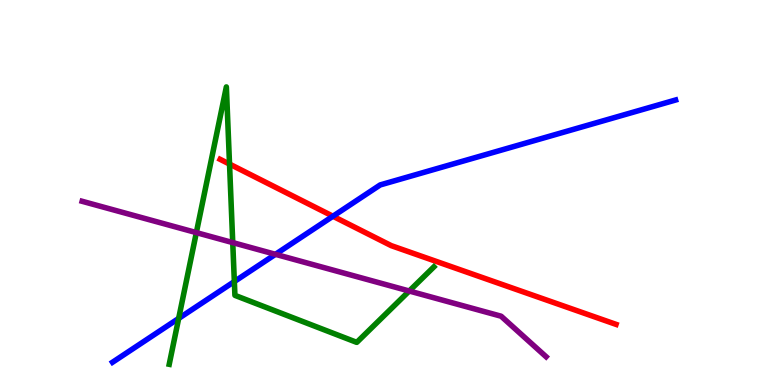[{'lines': ['blue', 'red'], 'intersections': [{'x': 4.3, 'y': 4.38}]}, {'lines': ['green', 'red'], 'intersections': [{'x': 2.96, 'y': 5.74}]}, {'lines': ['purple', 'red'], 'intersections': []}, {'lines': ['blue', 'green'], 'intersections': [{'x': 2.31, 'y': 1.73}, {'x': 3.02, 'y': 2.69}]}, {'lines': ['blue', 'purple'], 'intersections': [{'x': 3.55, 'y': 3.39}]}, {'lines': ['green', 'purple'], 'intersections': [{'x': 2.53, 'y': 3.96}, {'x': 3.0, 'y': 3.7}, {'x': 5.28, 'y': 2.44}]}]